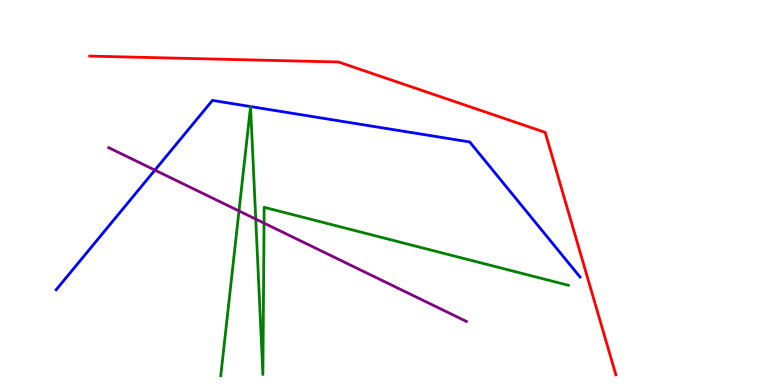[{'lines': ['blue', 'red'], 'intersections': []}, {'lines': ['green', 'red'], 'intersections': []}, {'lines': ['purple', 'red'], 'intersections': []}, {'lines': ['blue', 'green'], 'intersections': [{'x': 3.23, 'y': 7.23}, {'x': 3.23, 'y': 7.23}]}, {'lines': ['blue', 'purple'], 'intersections': [{'x': 2.0, 'y': 5.58}]}, {'lines': ['green', 'purple'], 'intersections': [{'x': 3.08, 'y': 4.52}, {'x': 3.3, 'y': 4.31}, {'x': 3.41, 'y': 4.2}]}]